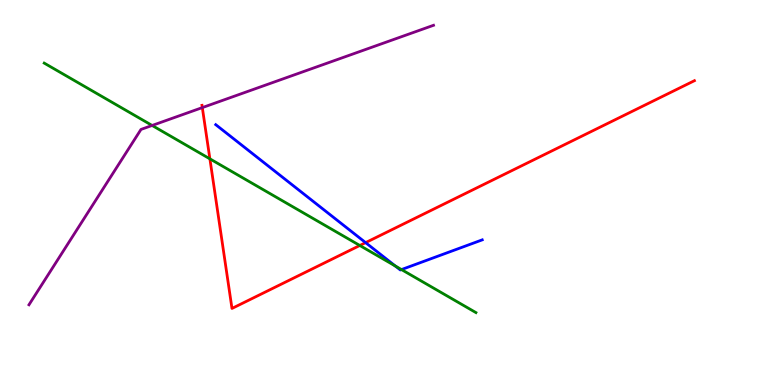[{'lines': ['blue', 'red'], 'intersections': [{'x': 4.72, 'y': 3.7}]}, {'lines': ['green', 'red'], 'intersections': [{'x': 2.71, 'y': 5.87}, {'x': 4.64, 'y': 3.62}]}, {'lines': ['purple', 'red'], 'intersections': [{'x': 2.61, 'y': 7.21}]}, {'lines': ['blue', 'green'], 'intersections': [{'x': 5.1, 'y': 3.09}, {'x': 5.18, 'y': 3.0}]}, {'lines': ['blue', 'purple'], 'intersections': []}, {'lines': ['green', 'purple'], 'intersections': [{'x': 1.96, 'y': 6.74}]}]